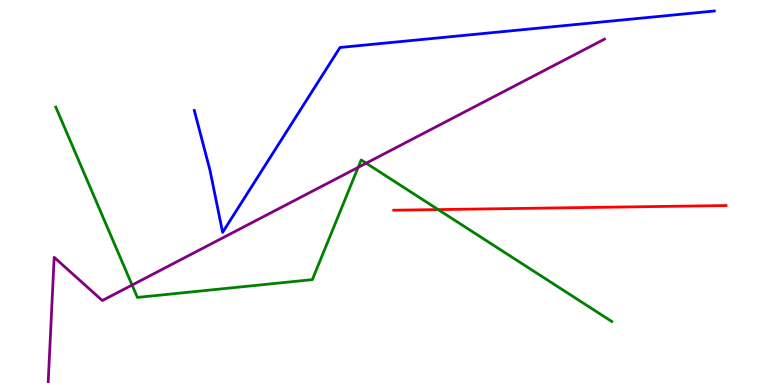[{'lines': ['blue', 'red'], 'intersections': []}, {'lines': ['green', 'red'], 'intersections': [{'x': 5.65, 'y': 4.56}]}, {'lines': ['purple', 'red'], 'intersections': []}, {'lines': ['blue', 'green'], 'intersections': []}, {'lines': ['blue', 'purple'], 'intersections': []}, {'lines': ['green', 'purple'], 'intersections': [{'x': 1.7, 'y': 2.6}, {'x': 4.62, 'y': 5.65}, {'x': 4.72, 'y': 5.76}]}]